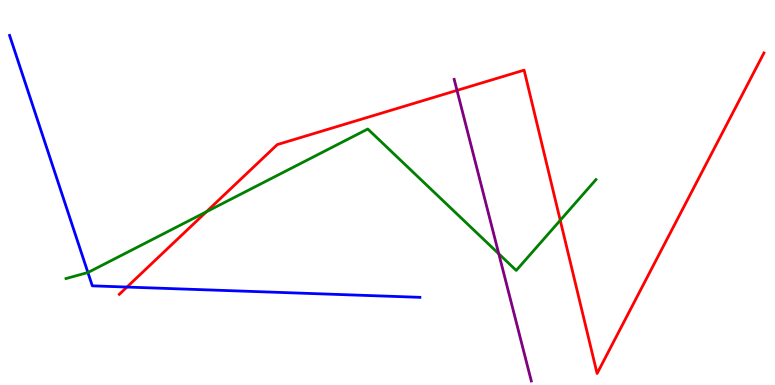[{'lines': ['blue', 'red'], 'intersections': [{'x': 1.64, 'y': 2.54}]}, {'lines': ['green', 'red'], 'intersections': [{'x': 2.66, 'y': 4.5}, {'x': 7.23, 'y': 4.28}]}, {'lines': ['purple', 'red'], 'intersections': [{'x': 5.9, 'y': 7.65}]}, {'lines': ['blue', 'green'], 'intersections': [{'x': 1.13, 'y': 2.92}]}, {'lines': ['blue', 'purple'], 'intersections': []}, {'lines': ['green', 'purple'], 'intersections': [{'x': 6.44, 'y': 3.41}]}]